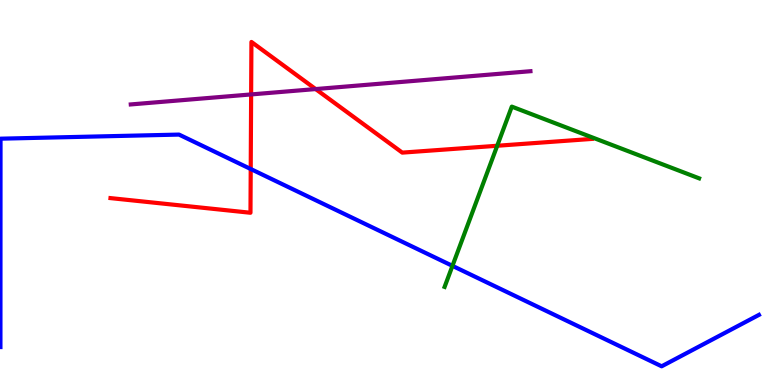[{'lines': ['blue', 'red'], 'intersections': [{'x': 3.24, 'y': 5.61}]}, {'lines': ['green', 'red'], 'intersections': [{'x': 6.42, 'y': 6.21}]}, {'lines': ['purple', 'red'], 'intersections': [{'x': 3.24, 'y': 7.55}, {'x': 4.07, 'y': 7.69}]}, {'lines': ['blue', 'green'], 'intersections': [{'x': 5.84, 'y': 3.09}]}, {'lines': ['blue', 'purple'], 'intersections': []}, {'lines': ['green', 'purple'], 'intersections': []}]